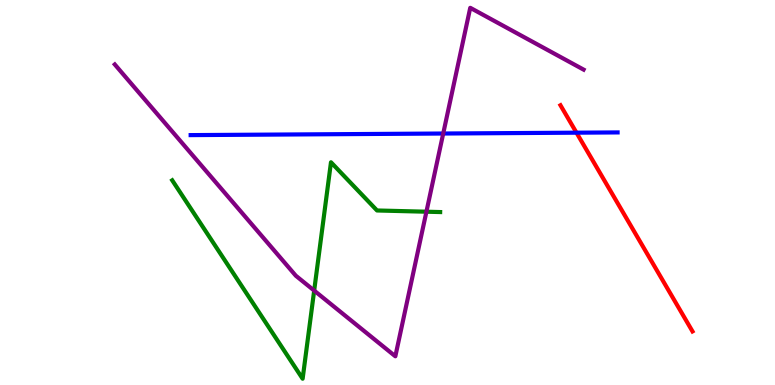[{'lines': ['blue', 'red'], 'intersections': [{'x': 7.44, 'y': 6.55}]}, {'lines': ['green', 'red'], 'intersections': []}, {'lines': ['purple', 'red'], 'intersections': []}, {'lines': ['blue', 'green'], 'intersections': []}, {'lines': ['blue', 'purple'], 'intersections': [{'x': 5.72, 'y': 6.53}]}, {'lines': ['green', 'purple'], 'intersections': [{'x': 4.05, 'y': 2.45}, {'x': 5.5, 'y': 4.5}]}]